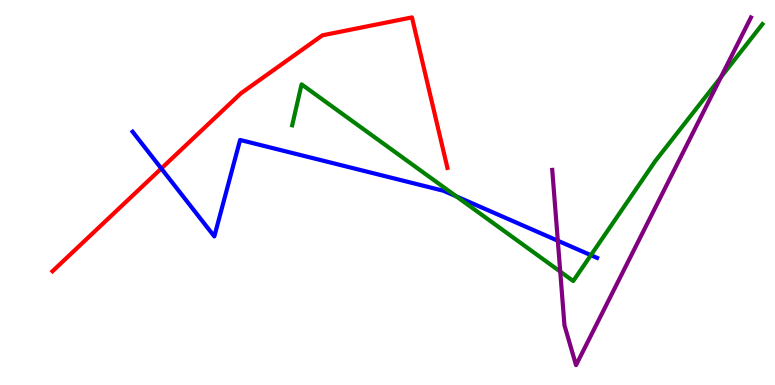[{'lines': ['blue', 'red'], 'intersections': [{'x': 2.08, 'y': 5.62}]}, {'lines': ['green', 'red'], 'intersections': []}, {'lines': ['purple', 'red'], 'intersections': []}, {'lines': ['blue', 'green'], 'intersections': [{'x': 5.89, 'y': 4.9}, {'x': 7.62, 'y': 3.37}]}, {'lines': ['blue', 'purple'], 'intersections': [{'x': 7.2, 'y': 3.75}]}, {'lines': ['green', 'purple'], 'intersections': [{'x': 7.23, 'y': 2.95}, {'x': 9.3, 'y': 7.99}]}]